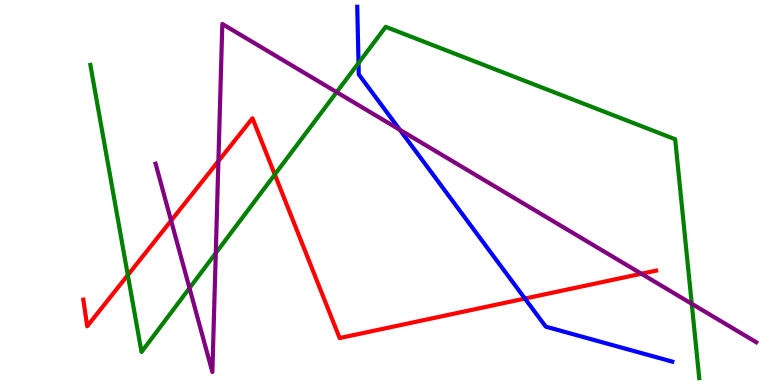[{'lines': ['blue', 'red'], 'intersections': [{'x': 6.77, 'y': 2.24}]}, {'lines': ['green', 'red'], 'intersections': [{'x': 1.65, 'y': 2.85}, {'x': 3.55, 'y': 5.47}]}, {'lines': ['purple', 'red'], 'intersections': [{'x': 2.21, 'y': 4.27}, {'x': 2.82, 'y': 5.81}, {'x': 8.28, 'y': 2.89}]}, {'lines': ['blue', 'green'], 'intersections': [{'x': 4.63, 'y': 8.36}]}, {'lines': ['blue', 'purple'], 'intersections': [{'x': 5.16, 'y': 6.63}]}, {'lines': ['green', 'purple'], 'intersections': [{'x': 2.45, 'y': 2.52}, {'x': 2.78, 'y': 3.43}, {'x': 4.34, 'y': 7.61}, {'x': 8.93, 'y': 2.11}]}]